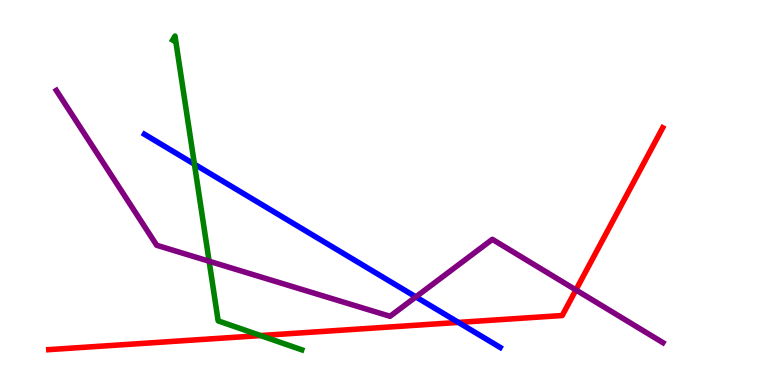[{'lines': ['blue', 'red'], 'intersections': [{'x': 5.92, 'y': 1.63}]}, {'lines': ['green', 'red'], 'intersections': [{'x': 3.36, 'y': 1.28}]}, {'lines': ['purple', 'red'], 'intersections': [{'x': 7.43, 'y': 2.47}]}, {'lines': ['blue', 'green'], 'intersections': [{'x': 2.51, 'y': 5.74}]}, {'lines': ['blue', 'purple'], 'intersections': [{'x': 5.37, 'y': 2.29}]}, {'lines': ['green', 'purple'], 'intersections': [{'x': 2.7, 'y': 3.21}]}]